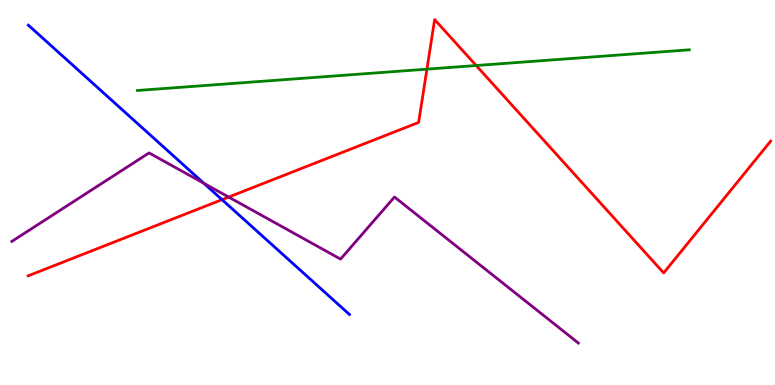[{'lines': ['blue', 'red'], 'intersections': [{'x': 2.86, 'y': 4.81}]}, {'lines': ['green', 'red'], 'intersections': [{'x': 5.51, 'y': 8.2}, {'x': 6.14, 'y': 8.3}]}, {'lines': ['purple', 'red'], 'intersections': [{'x': 2.95, 'y': 4.88}]}, {'lines': ['blue', 'green'], 'intersections': []}, {'lines': ['blue', 'purple'], 'intersections': [{'x': 2.63, 'y': 5.24}]}, {'lines': ['green', 'purple'], 'intersections': []}]